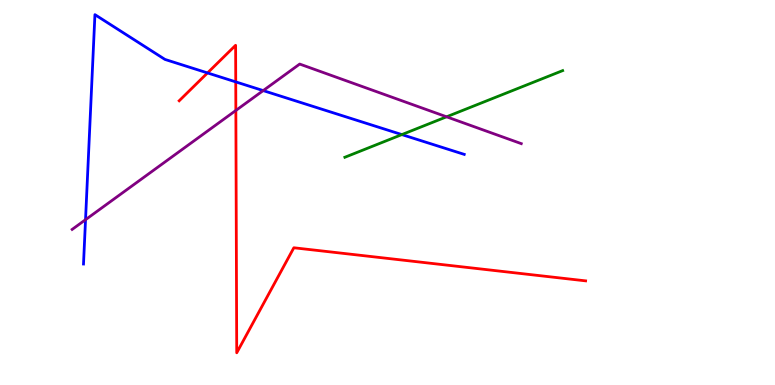[{'lines': ['blue', 'red'], 'intersections': [{'x': 2.68, 'y': 8.11}, {'x': 3.04, 'y': 7.87}]}, {'lines': ['green', 'red'], 'intersections': []}, {'lines': ['purple', 'red'], 'intersections': [{'x': 3.04, 'y': 7.13}]}, {'lines': ['blue', 'green'], 'intersections': [{'x': 5.19, 'y': 6.5}]}, {'lines': ['blue', 'purple'], 'intersections': [{'x': 1.1, 'y': 4.29}, {'x': 3.4, 'y': 7.65}]}, {'lines': ['green', 'purple'], 'intersections': [{'x': 5.76, 'y': 6.97}]}]